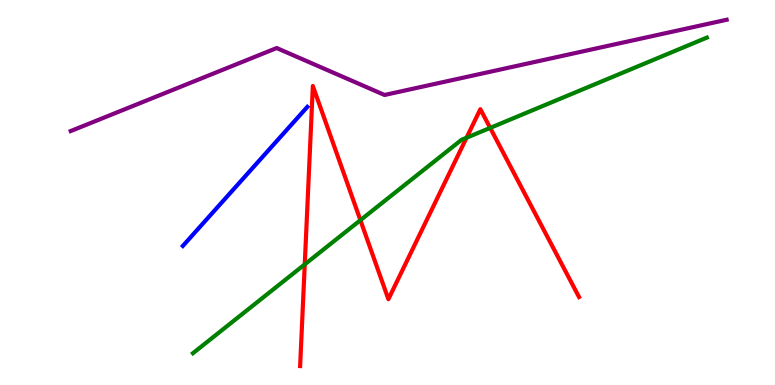[{'lines': ['blue', 'red'], 'intersections': []}, {'lines': ['green', 'red'], 'intersections': [{'x': 3.93, 'y': 3.13}, {'x': 4.65, 'y': 4.28}, {'x': 6.02, 'y': 6.42}, {'x': 6.32, 'y': 6.68}]}, {'lines': ['purple', 'red'], 'intersections': []}, {'lines': ['blue', 'green'], 'intersections': []}, {'lines': ['blue', 'purple'], 'intersections': []}, {'lines': ['green', 'purple'], 'intersections': []}]